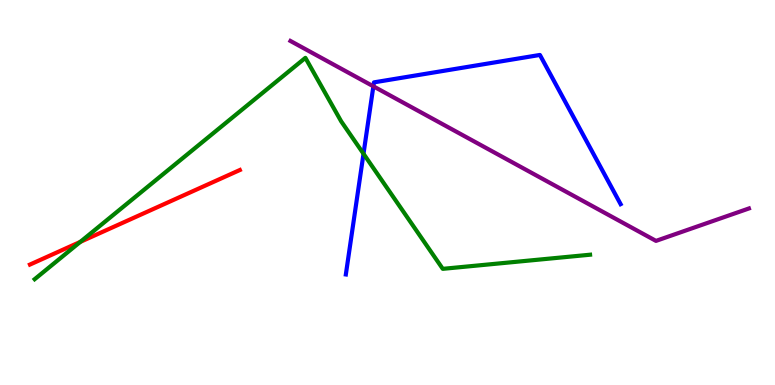[{'lines': ['blue', 'red'], 'intersections': []}, {'lines': ['green', 'red'], 'intersections': [{'x': 1.04, 'y': 3.72}]}, {'lines': ['purple', 'red'], 'intersections': []}, {'lines': ['blue', 'green'], 'intersections': [{'x': 4.69, 'y': 6.01}]}, {'lines': ['blue', 'purple'], 'intersections': [{'x': 4.82, 'y': 7.76}]}, {'lines': ['green', 'purple'], 'intersections': []}]